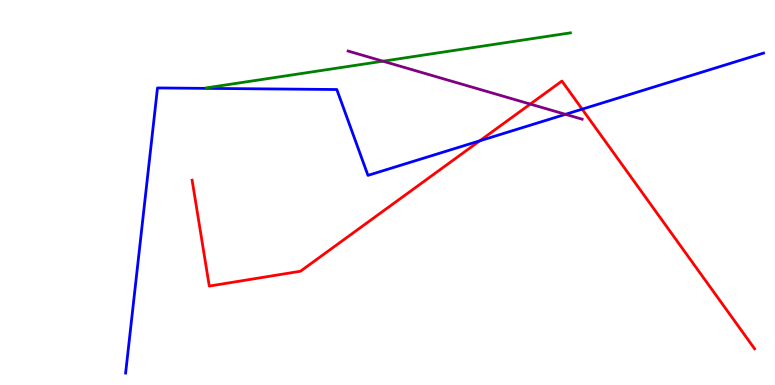[{'lines': ['blue', 'red'], 'intersections': [{'x': 6.19, 'y': 6.34}, {'x': 7.51, 'y': 7.16}]}, {'lines': ['green', 'red'], 'intersections': []}, {'lines': ['purple', 'red'], 'intersections': [{'x': 6.84, 'y': 7.3}]}, {'lines': ['blue', 'green'], 'intersections': []}, {'lines': ['blue', 'purple'], 'intersections': [{'x': 7.3, 'y': 7.03}]}, {'lines': ['green', 'purple'], 'intersections': [{'x': 4.94, 'y': 8.41}]}]